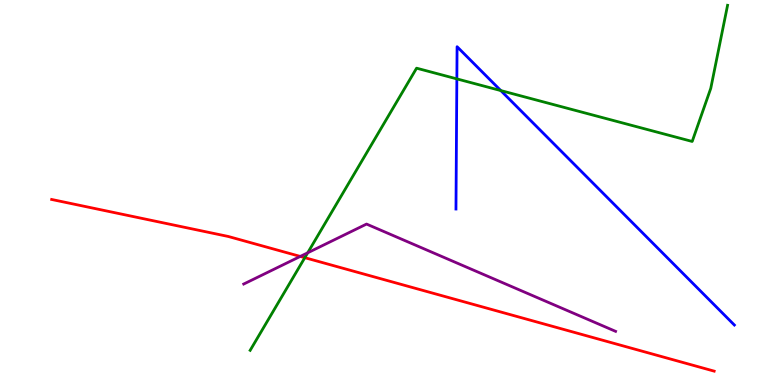[{'lines': ['blue', 'red'], 'intersections': []}, {'lines': ['green', 'red'], 'intersections': [{'x': 3.93, 'y': 3.31}]}, {'lines': ['purple', 'red'], 'intersections': [{'x': 3.87, 'y': 3.34}]}, {'lines': ['blue', 'green'], 'intersections': [{'x': 5.89, 'y': 7.95}, {'x': 6.46, 'y': 7.65}]}, {'lines': ['blue', 'purple'], 'intersections': []}, {'lines': ['green', 'purple'], 'intersections': [{'x': 3.97, 'y': 3.43}]}]